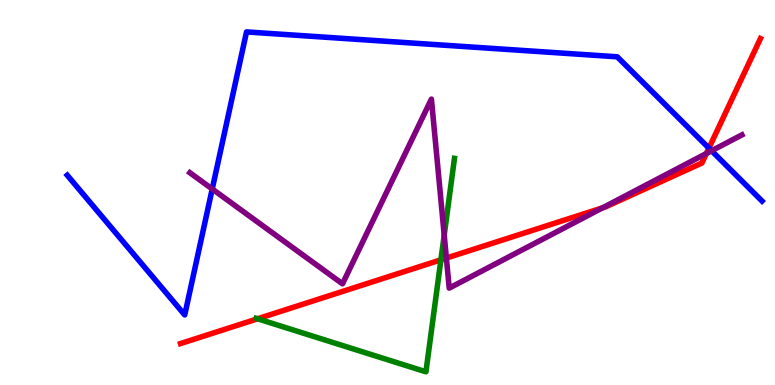[{'lines': ['blue', 'red'], 'intersections': [{'x': 9.15, 'y': 6.15}]}, {'lines': ['green', 'red'], 'intersections': [{'x': 3.32, 'y': 1.72}, {'x': 5.69, 'y': 3.25}]}, {'lines': ['purple', 'red'], 'intersections': [{'x': 5.76, 'y': 3.3}, {'x': 7.78, 'y': 4.6}, {'x': 9.11, 'y': 6.01}]}, {'lines': ['blue', 'green'], 'intersections': []}, {'lines': ['blue', 'purple'], 'intersections': [{'x': 2.74, 'y': 5.09}, {'x': 9.18, 'y': 6.08}]}, {'lines': ['green', 'purple'], 'intersections': [{'x': 5.73, 'y': 3.89}]}]